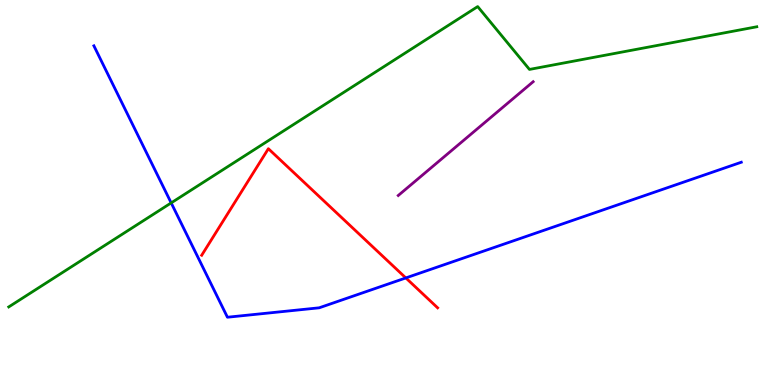[{'lines': ['blue', 'red'], 'intersections': [{'x': 5.24, 'y': 2.78}]}, {'lines': ['green', 'red'], 'intersections': []}, {'lines': ['purple', 'red'], 'intersections': []}, {'lines': ['blue', 'green'], 'intersections': [{'x': 2.21, 'y': 4.73}]}, {'lines': ['blue', 'purple'], 'intersections': []}, {'lines': ['green', 'purple'], 'intersections': []}]